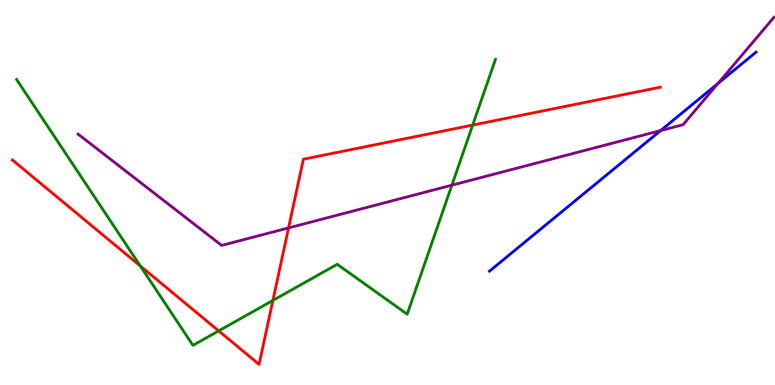[{'lines': ['blue', 'red'], 'intersections': []}, {'lines': ['green', 'red'], 'intersections': [{'x': 1.81, 'y': 3.09}, {'x': 2.82, 'y': 1.41}, {'x': 3.52, 'y': 2.2}, {'x': 6.1, 'y': 6.75}]}, {'lines': ['purple', 'red'], 'intersections': [{'x': 3.72, 'y': 4.08}]}, {'lines': ['blue', 'green'], 'intersections': []}, {'lines': ['blue', 'purple'], 'intersections': [{'x': 8.52, 'y': 6.61}, {'x': 9.26, 'y': 7.83}]}, {'lines': ['green', 'purple'], 'intersections': [{'x': 5.83, 'y': 5.19}]}]